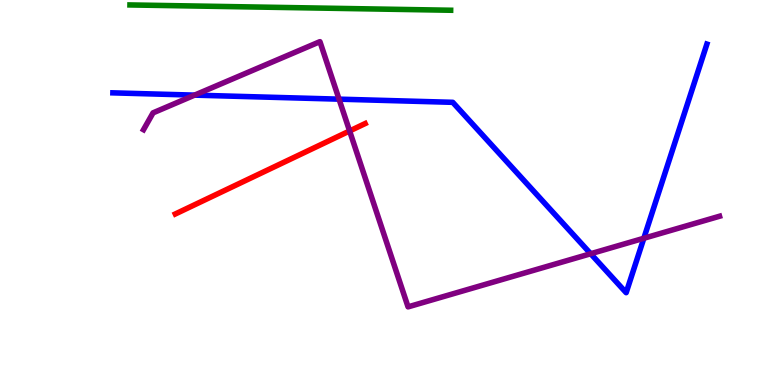[{'lines': ['blue', 'red'], 'intersections': []}, {'lines': ['green', 'red'], 'intersections': []}, {'lines': ['purple', 'red'], 'intersections': [{'x': 4.51, 'y': 6.6}]}, {'lines': ['blue', 'green'], 'intersections': []}, {'lines': ['blue', 'purple'], 'intersections': [{'x': 2.51, 'y': 7.53}, {'x': 4.37, 'y': 7.42}, {'x': 7.62, 'y': 3.41}, {'x': 8.31, 'y': 3.81}]}, {'lines': ['green', 'purple'], 'intersections': []}]